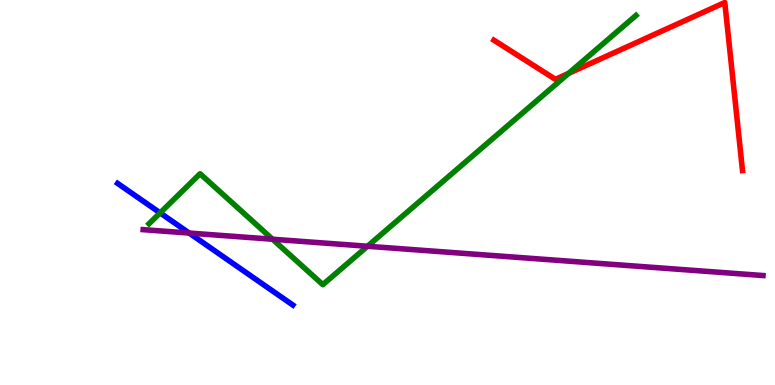[{'lines': ['blue', 'red'], 'intersections': []}, {'lines': ['green', 'red'], 'intersections': [{'x': 7.34, 'y': 8.09}]}, {'lines': ['purple', 'red'], 'intersections': []}, {'lines': ['blue', 'green'], 'intersections': [{'x': 2.07, 'y': 4.47}]}, {'lines': ['blue', 'purple'], 'intersections': [{'x': 2.44, 'y': 3.95}]}, {'lines': ['green', 'purple'], 'intersections': [{'x': 3.52, 'y': 3.79}, {'x': 4.74, 'y': 3.6}]}]